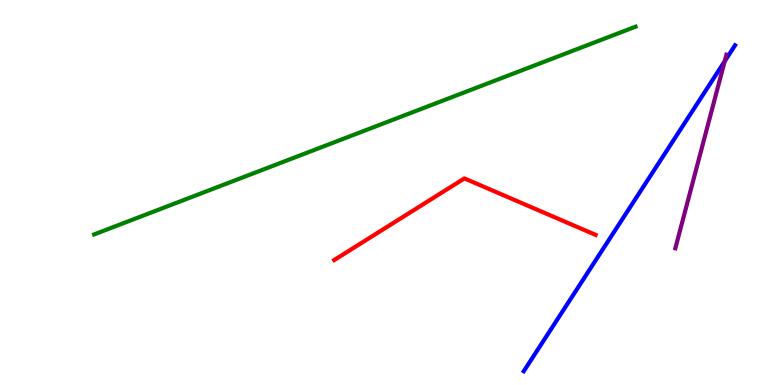[{'lines': ['blue', 'red'], 'intersections': []}, {'lines': ['green', 'red'], 'intersections': []}, {'lines': ['purple', 'red'], 'intersections': []}, {'lines': ['blue', 'green'], 'intersections': []}, {'lines': ['blue', 'purple'], 'intersections': [{'x': 9.35, 'y': 8.41}]}, {'lines': ['green', 'purple'], 'intersections': []}]